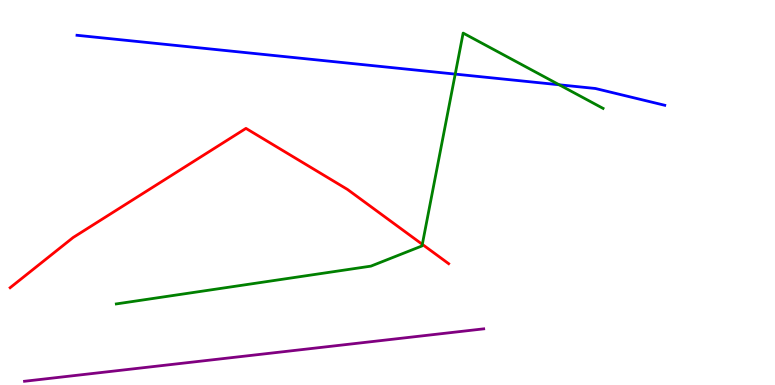[{'lines': ['blue', 'red'], 'intersections': []}, {'lines': ['green', 'red'], 'intersections': [{'x': 5.45, 'y': 3.65}]}, {'lines': ['purple', 'red'], 'intersections': []}, {'lines': ['blue', 'green'], 'intersections': [{'x': 5.87, 'y': 8.08}, {'x': 7.22, 'y': 7.8}]}, {'lines': ['blue', 'purple'], 'intersections': []}, {'lines': ['green', 'purple'], 'intersections': []}]